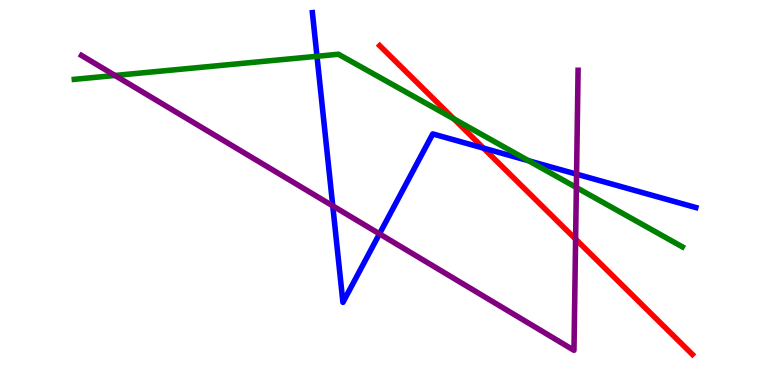[{'lines': ['blue', 'red'], 'intersections': [{'x': 6.24, 'y': 6.15}]}, {'lines': ['green', 'red'], 'intersections': [{'x': 5.86, 'y': 6.91}]}, {'lines': ['purple', 'red'], 'intersections': [{'x': 7.43, 'y': 3.79}]}, {'lines': ['blue', 'green'], 'intersections': [{'x': 4.09, 'y': 8.54}, {'x': 6.82, 'y': 5.83}]}, {'lines': ['blue', 'purple'], 'intersections': [{'x': 4.29, 'y': 4.65}, {'x': 4.9, 'y': 3.93}, {'x': 7.44, 'y': 5.48}]}, {'lines': ['green', 'purple'], 'intersections': [{'x': 1.48, 'y': 8.04}, {'x': 7.44, 'y': 5.13}]}]